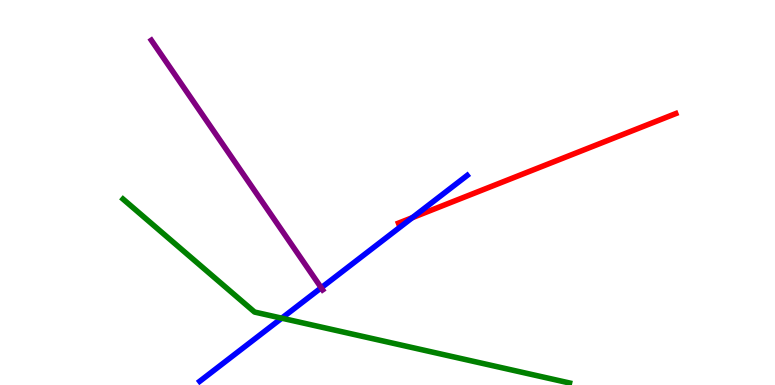[{'lines': ['blue', 'red'], 'intersections': [{'x': 5.32, 'y': 4.35}]}, {'lines': ['green', 'red'], 'intersections': []}, {'lines': ['purple', 'red'], 'intersections': []}, {'lines': ['blue', 'green'], 'intersections': [{'x': 3.64, 'y': 1.74}]}, {'lines': ['blue', 'purple'], 'intersections': [{'x': 4.14, 'y': 2.53}]}, {'lines': ['green', 'purple'], 'intersections': []}]